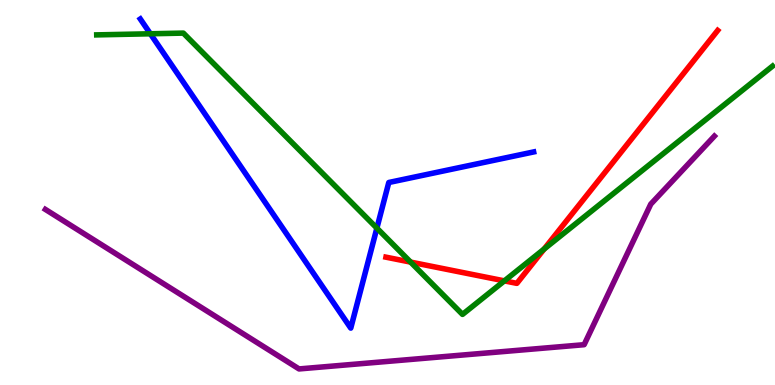[{'lines': ['blue', 'red'], 'intersections': []}, {'lines': ['green', 'red'], 'intersections': [{'x': 5.3, 'y': 3.19}, {'x': 6.51, 'y': 2.7}, {'x': 7.02, 'y': 3.53}]}, {'lines': ['purple', 'red'], 'intersections': []}, {'lines': ['blue', 'green'], 'intersections': [{'x': 1.94, 'y': 9.12}, {'x': 4.86, 'y': 4.07}]}, {'lines': ['blue', 'purple'], 'intersections': []}, {'lines': ['green', 'purple'], 'intersections': []}]